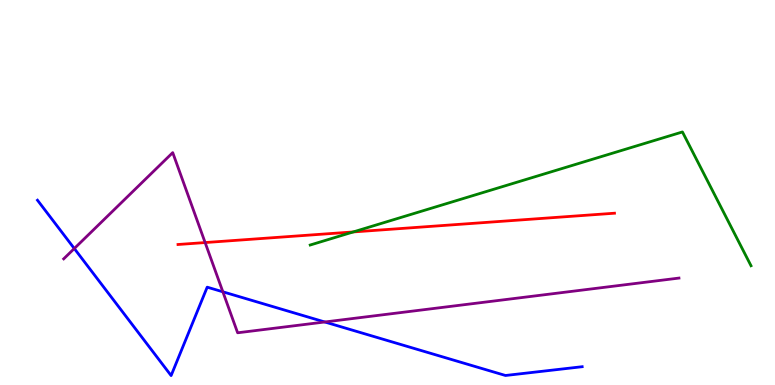[{'lines': ['blue', 'red'], 'intersections': []}, {'lines': ['green', 'red'], 'intersections': [{'x': 4.56, 'y': 3.98}]}, {'lines': ['purple', 'red'], 'intersections': [{'x': 2.65, 'y': 3.7}]}, {'lines': ['blue', 'green'], 'intersections': []}, {'lines': ['blue', 'purple'], 'intersections': [{'x': 0.959, 'y': 3.54}, {'x': 2.88, 'y': 2.42}, {'x': 4.19, 'y': 1.64}]}, {'lines': ['green', 'purple'], 'intersections': []}]